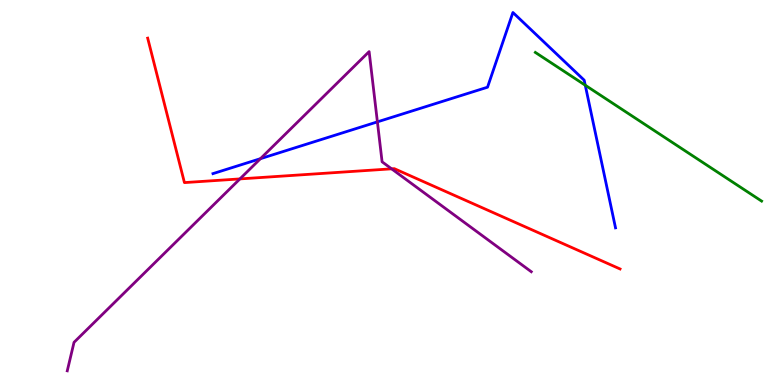[{'lines': ['blue', 'red'], 'intersections': []}, {'lines': ['green', 'red'], 'intersections': []}, {'lines': ['purple', 'red'], 'intersections': [{'x': 3.1, 'y': 5.35}, {'x': 5.05, 'y': 5.61}]}, {'lines': ['blue', 'green'], 'intersections': [{'x': 7.55, 'y': 7.79}]}, {'lines': ['blue', 'purple'], 'intersections': [{'x': 3.36, 'y': 5.88}, {'x': 4.87, 'y': 6.83}]}, {'lines': ['green', 'purple'], 'intersections': []}]